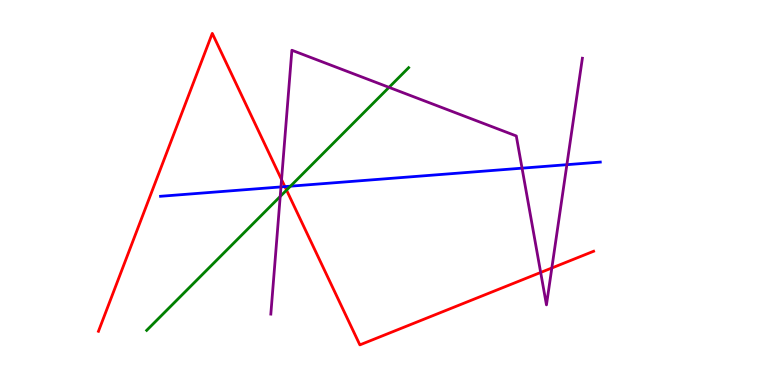[{'lines': ['blue', 'red'], 'intersections': [{'x': 3.68, 'y': 5.15}]}, {'lines': ['green', 'red'], 'intersections': [{'x': 3.7, 'y': 5.06}]}, {'lines': ['purple', 'red'], 'intersections': [{'x': 3.63, 'y': 5.33}, {'x': 6.98, 'y': 2.92}, {'x': 7.12, 'y': 3.04}]}, {'lines': ['blue', 'green'], 'intersections': [{'x': 3.75, 'y': 5.16}]}, {'lines': ['blue', 'purple'], 'intersections': [{'x': 3.63, 'y': 5.14}, {'x': 6.74, 'y': 5.63}, {'x': 7.31, 'y': 5.72}]}, {'lines': ['green', 'purple'], 'intersections': [{'x': 3.62, 'y': 4.9}, {'x': 5.02, 'y': 7.73}]}]